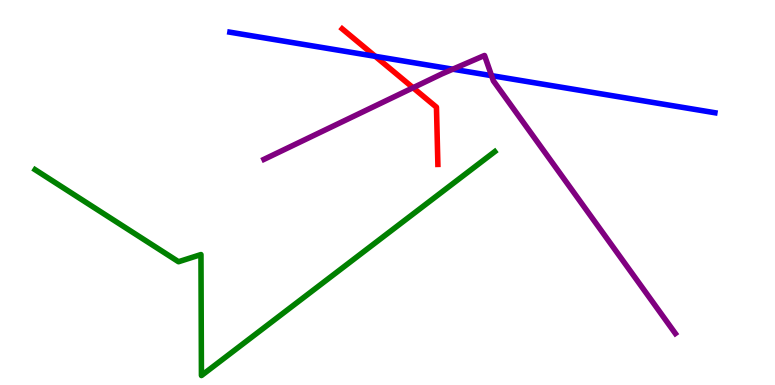[{'lines': ['blue', 'red'], 'intersections': [{'x': 4.84, 'y': 8.54}]}, {'lines': ['green', 'red'], 'intersections': []}, {'lines': ['purple', 'red'], 'intersections': [{'x': 5.33, 'y': 7.72}]}, {'lines': ['blue', 'green'], 'intersections': []}, {'lines': ['blue', 'purple'], 'intersections': [{'x': 5.84, 'y': 8.2}, {'x': 6.34, 'y': 8.04}]}, {'lines': ['green', 'purple'], 'intersections': []}]